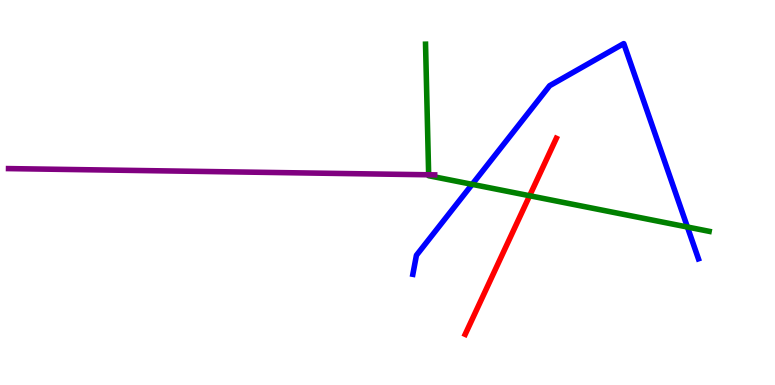[{'lines': ['blue', 'red'], 'intersections': []}, {'lines': ['green', 'red'], 'intersections': [{'x': 6.83, 'y': 4.92}]}, {'lines': ['purple', 'red'], 'intersections': []}, {'lines': ['blue', 'green'], 'intersections': [{'x': 6.09, 'y': 5.21}, {'x': 8.87, 'y': 4.1}]}, {'lines': ['blue', 'purple'], 'intersections': []}, {'lines': ['green', 'purple'], 'intersections': [{'x': 5.53, 'y': 5.46}]}]